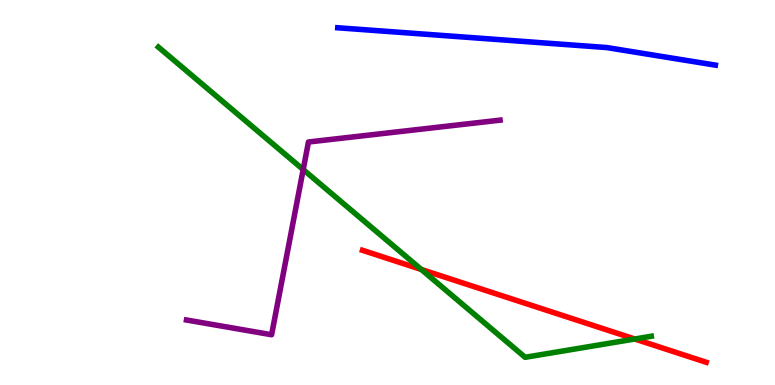[{'lines': ['blue', 'red'], 'intersections': []}, {'lines': ['green', 'red'], 'intersections': [{'x': 5.44, 'y': 3.0}, {'x': 8.19, 'y': 1.19}]}, {'lines': ['purple', 'red'], 'intersections': []}, {'lines': ['blue', 'green'], 'intersections': []}, {'lines': ['blue', 'purple'], 'intersections': []}, {'lines': ['green', 'purple'], 'intersections': [{'x': 3.91, 'y': 5.6}]}]